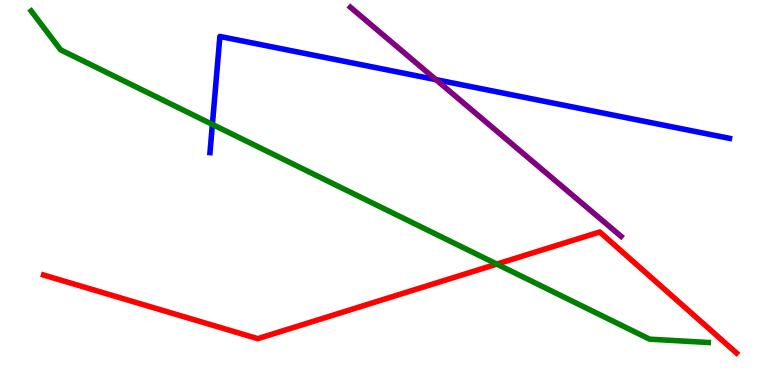[{'lines': ['blue', 'red'], 'intersections': []}, {'lines': ['green', 'red'], 'intersections': [{'x': 6.41, 'y': 3.14}]}, {'lines': ['purple', 'red'], 'intersections': []}, {'lines': ['blue', 'green'], 'intersections': [{'x': 2.74, 'y': 6.77}]}, {'lines': ['blue', 'purple'], 'intersections': [{'x': 5.62, 'y': 7.93}]}, {'lines': ['green', 'purple'], 'intersections': []}]